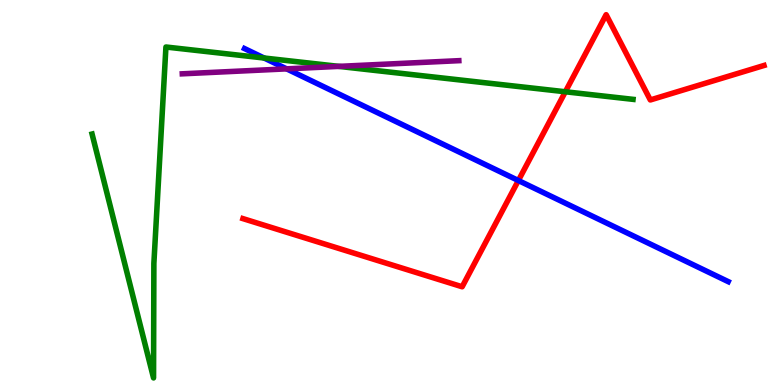[{'lines': ['blue', 'red'], 'intersections': [{'x': 6.69, 'y': 5.31}]}, {'lines': ['green', 'red'], 'intersections': [{'x': 7.29, 'y': 7.62}]}, {'lines': ['purple', 'red'], 'intersections': []}, {'lines': ['blue', 'green'], 'intersections': [{'x': 3.41, 'y': 8.49}]}, {'lines': ['blue', 'purple'], 'intersections': [{'x': 3.7, 'y': 8.21}]}, {'lines': ['green', 'purple'], 'intersections': [{'x': 4.37, 'y': 8.28}]}]